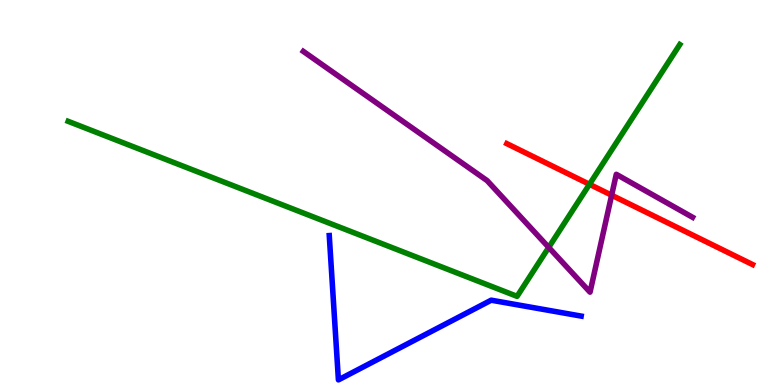[{'lines': ['blue', 'red'], 'intersections': []}, {'lines': ['green', 'red'], 'intersections': [{'x': 7.61, 'y': 5.21}]}, {'lines': ['purple', 'red'], 'intersections': [{'x': 7.89, 'y': 4.93}]}, {'lines': ['blue', 'green'], 'intersections': []}, {'lines': ['blue', 'purple'], 'intersections': []}, {'lines': ['green', 'purple'], 'intersections': [{'x': 7.08, 'y': 3.57}]}]